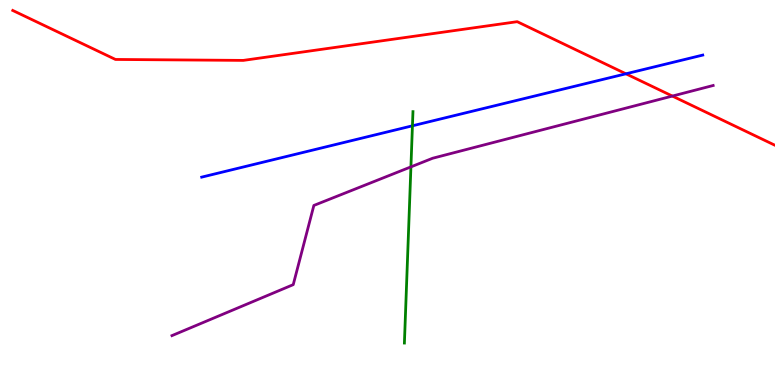[{'lines': ['blue', 'red'], 'intersections': [{'x': 8.08, 'y': 8.08}]}, {'lines': ['green', 'red'], 'intersections': []}, {'lines': ['purple', 'red'], 'intersections': [{'x': 8.68, 'y': 7.5}]}, {'lines': ['blue', 'green'], 'intersections': [{'x': 5.32, 'y': 6.73}]}, {'lines': ['blue', 'purple'], 'intersections': []}, {'lines': ['green', 'purple'], 'intersections': [{'x': 5.3, 'y': 5.67}]}]